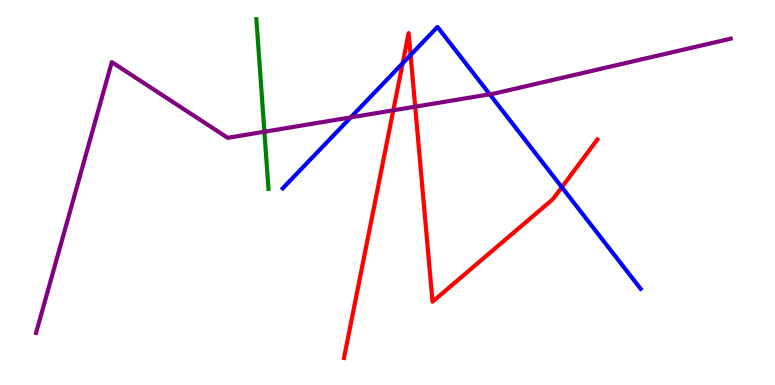[{'lines': ['blue', 'red'], 'intersections': [{'x': 5.2, 'y': 8.36}, {'x': 5.3, 'y': 8.57}, {'x': 7.25, 'y': 5.14}]}, {'lines': ['green', 'red'], 'intersections': []}, {'lines': ['purple', 'red'], 'intersections': [{'x': 5.07, 'y': 7.13}, {'x': 5.36, 'y': 7.23}]}, {'lines': ['blue', 'green'], 'intersections': []}, {'lines': ['blue', 'purple'], 'intersections': [{'x': 4.53, 'y': 6.95}, {'x': 6.32, 'y': 7.55}]}, {'lines': ['green', 'purple'], 'intersections': [{'x': 3.41, 'y': 6.58}]}]